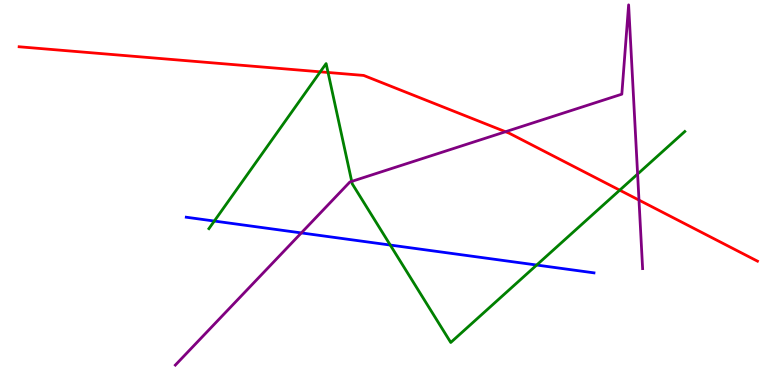[{'lines': ['blue', 'red'], 'intersections': []}, {'lines': ['green', 'red'], 'intersections': [{'x': 4.13, 'y': 8.13}, {'x': 4.23, 'y': 8.12}, {'x': 8.0, 'y': 5.06}]}, {'lines': ['purple', 'red'], 'intersections': [{'x': 6.52, 'y': 6.58}, {'x': 8.24, 'y': 4.8}]}, {'lines': ['blue', 'green'], 'intersections': [{'x': 2.77, 'y': 4.26}, {'x': 5.04, 'y': 3.63}, {'x': 6.92, 'y': 3.12}]}, {'lines': ['blue', 'purple'], 'intersections': [{'x': 3.89, 'y': 3.95}]}, {'lines': ['green', 'purple'], 'intersections': [{'x': 4.54, 'y': 5.29}, {'x': 8.23, 'y': 5.48}]}]